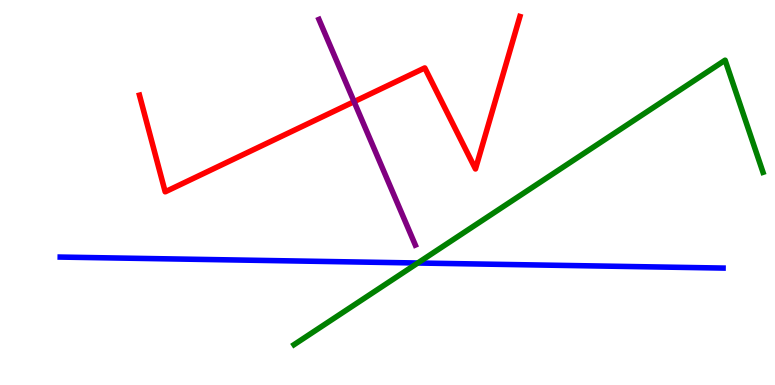[{'lines': ['blue', 'red'], 'intersections': []}, {'lines': ['green', 'red'], 'intersections': []}, {'lines': ['purple', 'red'], 'intersections': [{'x': 4.57, 'y': 7.36}]}, {'lines': ['blue', 'green'], 'intersections': [{'x': 5.39, 'y': 3.17}]}, {'lines': ['blue', 'purple'], 'intersections': []}, {'lines': ['green', 'purple'], 'intersections': []}]